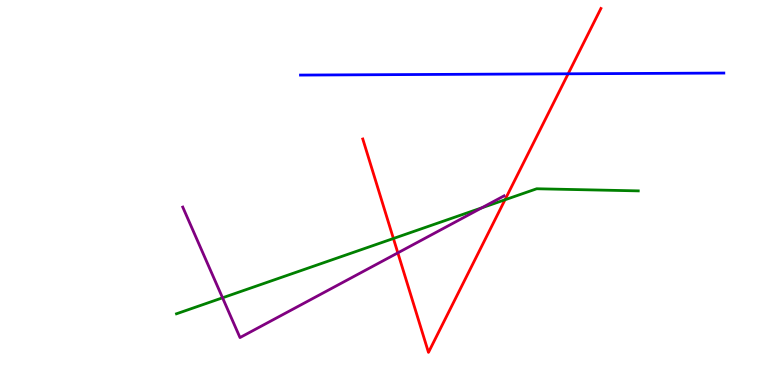[{'lines': ['blue', 'red'], 'intersections': [{'x': 7.33, 'y': 8.08}]}, {'lines': ['green', 'red'], 'intersections': [{'x': 5.08, 'y': 3.81}, {'x': 6.52, 'y': 4.81}]}, {'lines': ['purple', 'red'], 'intersections': [{'x': 5.13, 'y': 3.43}]}, {'lines': ['blue', 'green'], 'intersections': []}, {'lines': ['blue', 'purple'], 'intersections': []}, {'lines': ['green', 'purple'], 'intersections': [{'x': 2.87, 'y': 2.26}, {'x': 6.22, 'y': 4.6}]}]